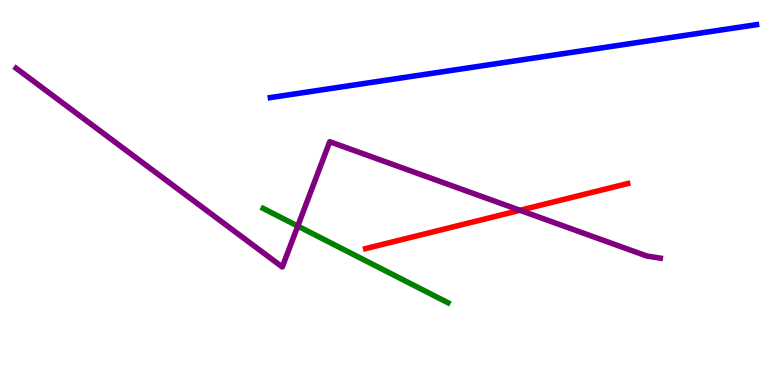[{'lines': ['blue', 'red'], 'intersections': []}, {'lines': ['green', 'red'], 'intersections': []}, {'lines': ['purple', 'red'], 'intersections': [{'x': 6.71, 'y': 4.54}]}, {'lines': ['blue', 'green'], 'intersections': []}, {'lines': ['blue', 'purple'], 'intersections': []}, {'lines': ['green', 'purple'], 'intersections': [{'x': 3.84, 'y': 4.13}]}]